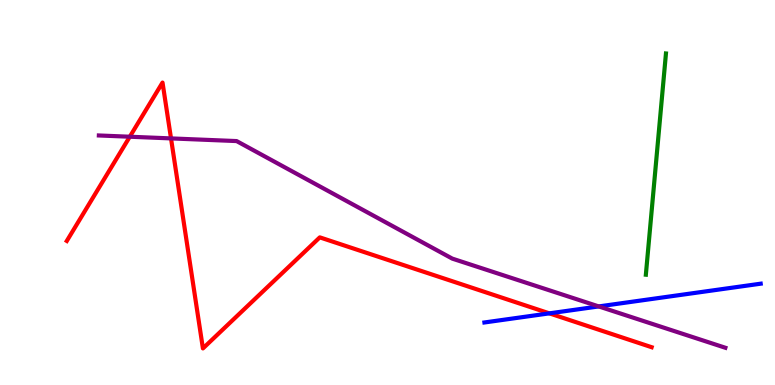[{'lines': ['blue', 'red'], 'intersections': [{'x': 7.09, 'y': 1.86}]}, {'lines': ['green', 'red'], 'intersections': []}, {'lines': ['purple', 'red'], 'intersections': [{'x': 1.67, 'y': 6.45}, {'x': 2.21, 'y': 6.41}]}, {'lines': ['blue', 'green'], 'intersections': []}, {'lines': ['blue', 'purple'], 'intersections': [{'x': 7.73, 'y': 2.04}]}, {'lines': ['green', 'purple'], 'intersections': []}]